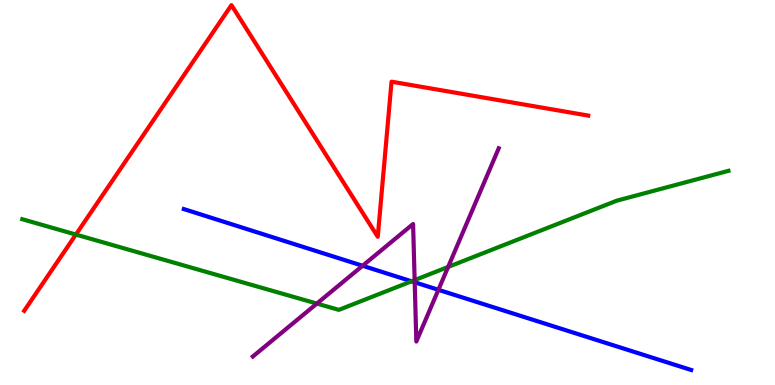[{'lines': ['blue', 'red'], 'intersections': []}, {'lines': ['green', 'red'], 'intersections': [{'x': 0.979, 'y': 3.91}]}, {'lines': ['purple', 'red'], 'intersections': []}, {'lines': ['blue', 'green'], 'intersections': [{'x': 5.31, 'y': 2.69}]}, {'lines': ['blue', 'purple'], 'intersections': [{'x': 4.68, 'y': 3.1}, {'x': 5.35, 'y': 2.67}, {'x': 5.66, 'y': 2.47}]}, {'lines': ['green', 'purple'], 'intersections': [{'x': 4.09, 'y': 2.12}, {'x': 5.35, 'y': 2.72}, {'x': 5.78, 'y': 3.07}]}]